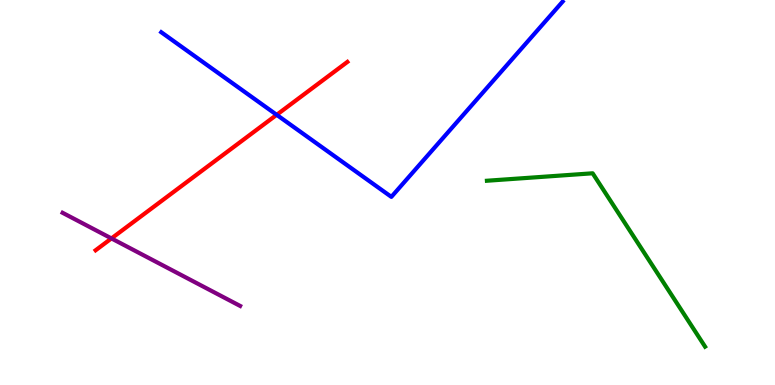[{'lines': ['blue', 'red'], 'intersections': [{'x': 3.57, 'y': 7.02}]}, {'lines': ['green', 'red'], 'intersections': []}, {'lines': ['purple', 'red'], 'intersections': [{'x': 1.44, 'y': 3.81}]}, {'lines': ['blue', 'green'], 'intersections': []}, {'lines': ['blue', 'purple'], 'intersections': []}, {'lines': ['green', 'purple'], 'intersections': []}]